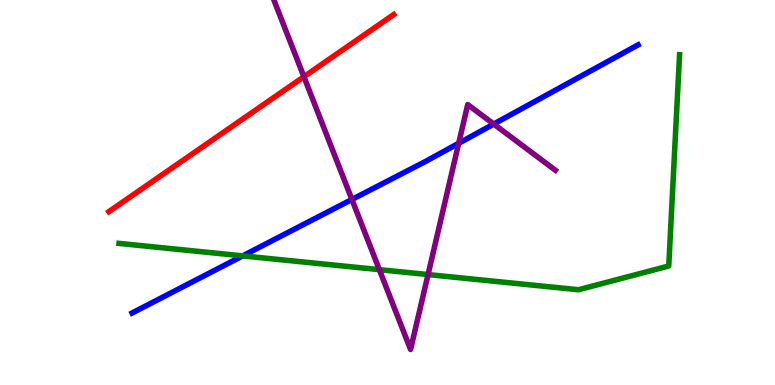[{'lines': ['blue', 'red'], 'intersections': []}, {'lines': ['green', 'red'], 'intersections': []}, {'lines': ['purple', 'red'], 'intersections': [{'x': 3.92, 'y': 8.01}]}, {'lines': ['blue', 'green'], 'intersections': [{'x': 3.13, 'y': 3.35}]}, {'lines': ['blue', 'purple'], 'intersections': [{'x': 4.54, 'y': 4.82}, {'x': 5.92, 'y': 6.28}, {'x': 6.37, 'y': 6.78}]}, {'lines': ['green', 'purple'], 'intersections': [{'x': 4.9, 'y': 3.0}, {'x': 5.52, 'y': 2.87}]}]